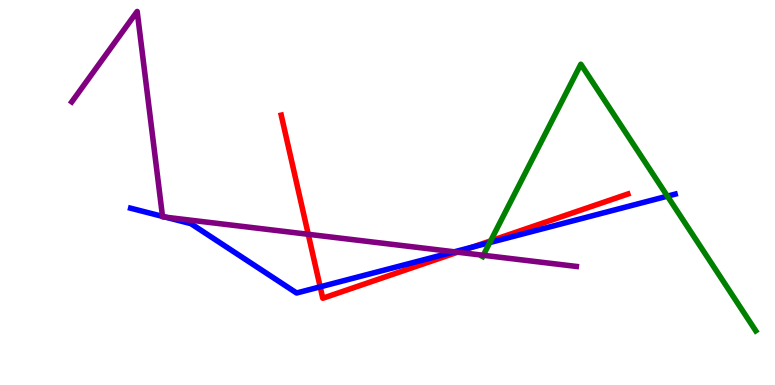[{'lines': ['blue', 'red'], 'intersections': [{'x': 4.13, 'y': 2.55}, {'x': 6.1, 'y': 3.59}]}, {'lines': ['green', 'red'], 'intersections': [{'x': 6.33, 'y': 3.74}]}, {'lines': ['purple', 'red'], 'intersections': [{'x': 3.98, 'y': 3.91}, {'x': 5.9, 'y': 3.45}]}, {'lines': ['blue', 'green'], 'intersections': [{'x': 6.32, 'y': 3.7}, {'x': 8.61, 'y': 4.9}]}, {'lines': ['blue', 'purple'], 'intersections': [{'x': 2.1, 'y': 4.38}, {'x': 2.14, 'y': 4.36}, {'x': 5.86, 'y': 3.46}]}, {'lines': ['green', 'purple'], 'intersections': [{'x': 6.24, 'y': 3.37}]}]